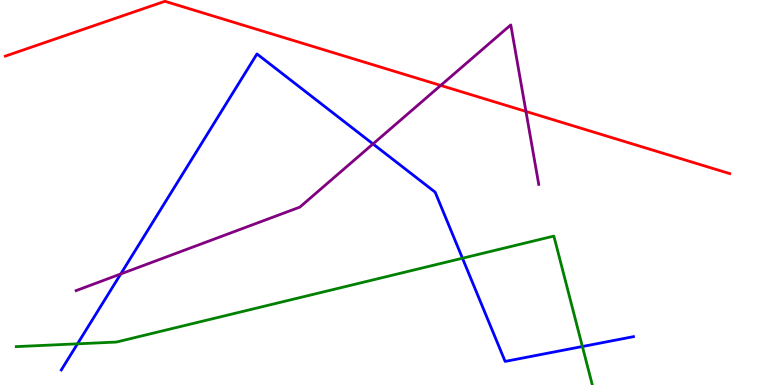[{'lines': ['blue', 'red'], 'intersections': []}, {'lines': ['green', 'red'], 'intersections': []}, {'lines': ['purple', 'red'], 'intersections': [{'x': 5.69, 'y': 7.78}, {'x': 6.79, 'y': 7.11}]}, {'lines': ['blue', 'green'], 'intersections': [{'x': 1.0, 'y': 1.07}, {'x': 5.97, 'y': 3.29}, {'x': 7.51, 'y': 1.0}]}, {'lines': ['blue', 'purple'], 'intersections': [{'x': 1.56, 'y': 2.88}, {'x': 4.81, 'y': 6.26}]}, {'lines': ['green', 'purple'], 'intersections': []}]